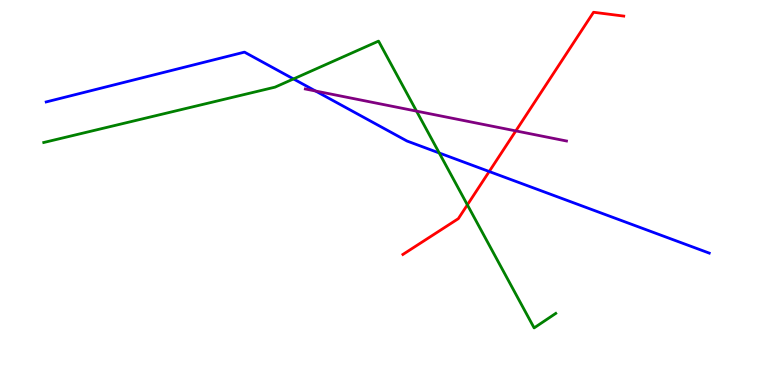[{'lines': ['blue', 'red'], 'intersections': [{'x': 6.31, 'y': 5.55}]}, {'lines': ['green', 'red'], 'intersections': [{'x': 6.03, 'y': 4.68}]}, {'lines': ['purple', 'red'], 'intersections': [{'x': 6.66, 'y': 6.6}]}, {'lines': ['blue', 'green'], 'intersections': [{'x': 3.79, 'y': 7.95}, {'x': 5.67, 'y': 6.03}]}, {'lines': ['blue', 'purple'], 'intersections': [{'x': 4.07, 'y': 7.64}]}, {'lines': ['green', 'purple'], 'intersections': [{'x': 5.37, 'y': 7.11}]}]